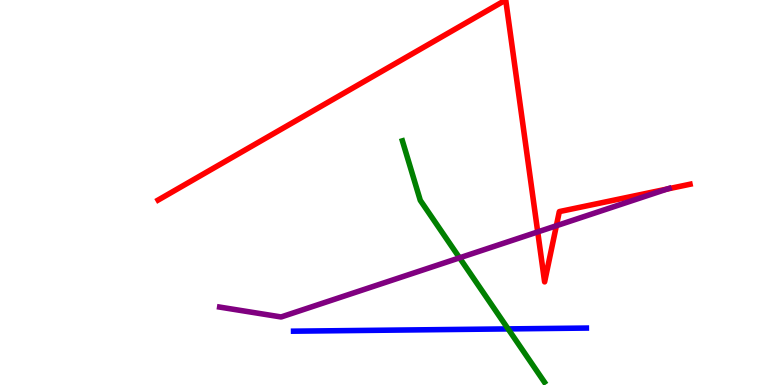[{'lines': ['blue', 'red'], 'intersections': []}, {'lines': ['green', 'red'], 'intersections': []}, {'lines': ['purple', 'red'], 'intersections': [{'x': 6.94, 'y': 3.98}, {'x': 7.18, 'y': 4.14}, {'x': 8.61, 'y': 5.09}]}, {'lines': ['blue', 'green'], 'intersections': [{'x': 6.56, 'y': 1.46}]}, {'lines': ['blue', 'purple'], 'intersections': []}, {'lines': ['green', 'purple'], 'intersections': [{'x': 5.93, 'y': 3.3}]}]